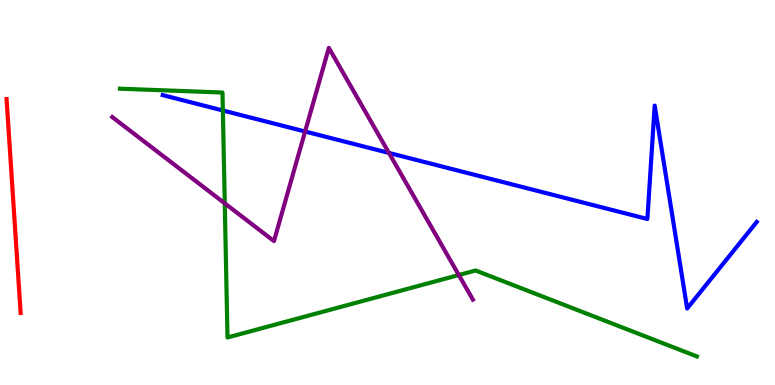[{'lines': ['blue', 'red'], 'intersections': []}, {'lines': ['green', 'red'], 'intersections': []}, {'lines': ['purple', 'red'], 'intersections': []}, {'lines': ['blue', 'green'], 'intersections': [{'x': 2.88, 'y': 7.13}]}, {'lines': ['blue', 'purple'], 'intersections': [{'x': 3.94, 'y': 6.58}, {'x': 5.02, 'y': 6.03}]}, {'lines': ['green', 'purple'], 'intersections': [{'x': 2.9, 'y': 4.72}, {'x': 5.92, 'y': 2.86}]}]